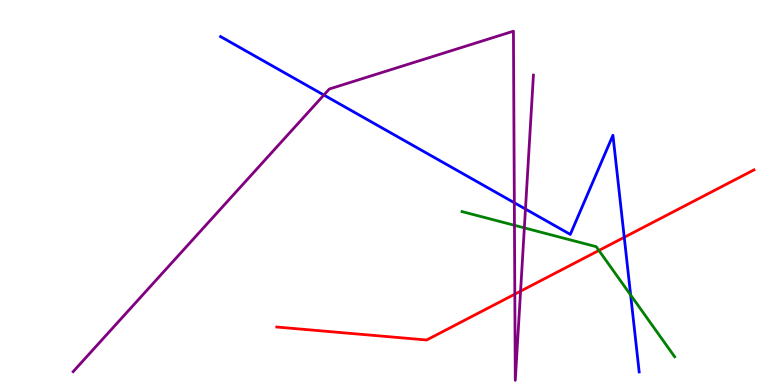[{'lines': ['blue', 'red'], 'intersections': [{'x': 8.05, 'y': 3.84}]}, {'lines': ['green', 'red'], 'intersections': [{'x': 7.73, 'y': 3.49}]}, {'lines': ['purple', 'red'], 'intersections': [{'x': 6.64, 'y': 2.36}, {'x': 6.72, 'y': 2.44}]}, {'lines': ['blue', 'green'], 'intersections': [{'x': 8.14, 'y': 2.34}]}, {'lines': ['blue', 'purple'], 'intersections': [{'x': 4.18, 'y': 7.53}, {'x': 6.64, 'y': 4.73}, {'x': 6.78, 'y': 4.57}]}, {'lines': ['green', 'purple'], 'intersections': [{'x': 6.64, 'y': 4.15}, {'x': 6.77, 'y': 4.08}]}]